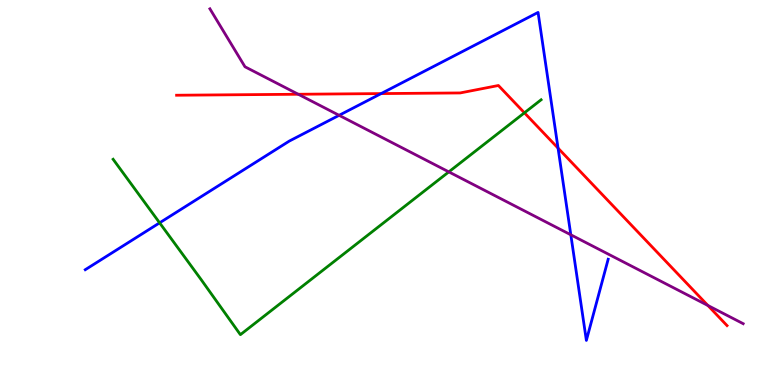[{'lines': ['blue', 'red'], 'intersections': [{'x': 4.92, 'y': 7.57}, {'x': 7.2, 'y': 6.15}]}, {'lines': ['green', 'red'], 'intersections': [{'x': 6.77, 'y': 7.07}]}, {'lines': ['purple', 'red'], 'intersections': [{'x': 3.85, 'y': 7.55}, {'x': 9.13, 'y': 2.07}]}, {'lines': ['blue', 'green'], 'intersections': [{'x': 2.06, 'y': 4.21}]}, {'lines': ['blue', 'purple'], 'intersections': [{'x': 4.38, 'y': 7.0}, {'x': 7.37, 'y': 3.9}]}, {'lines': ['green', 'purple'], 'intersections': [{'x': 5.79, 'y': 5.54}]}]